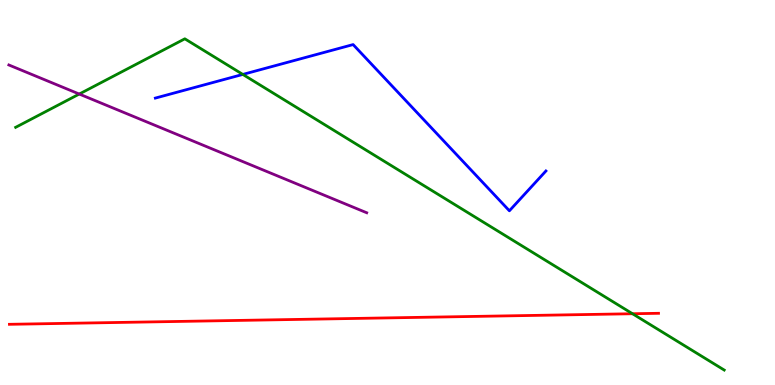[{'lines': ['blue', 'red'], 'intersections': []}, {'lines': ['green', 'red'], 'intersections': [{'x': 8.16, 'y': 1.85}]}, {'lines': ['purple', 'red'], 'intersections': []}, {'lines': ['blue', 'green'], 'intersections': [{'x': 3.13, 'y': 8.07}]}, {'lines': ['blue', 'purple'], 'intersections': []}, {'lines': ['green', 'purple'], 'intersections': [{'x': 1.02, 'y': 7.56}]}]